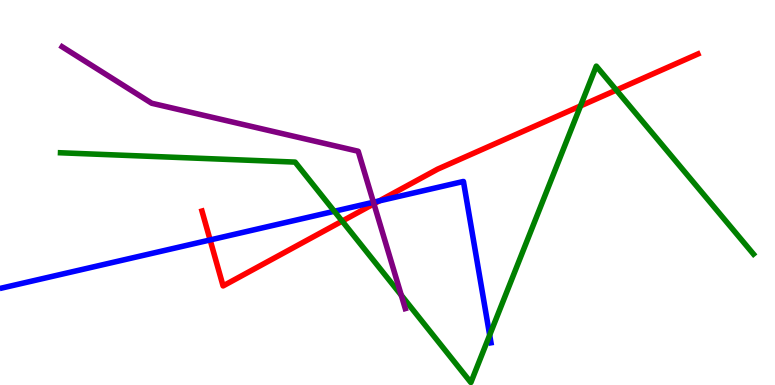[{'lines': ['blue', 'red'], 'intersections': [{'x': 2.71, 'y': 3.77}, {'x': 4.89, 'y': 4.78}]}, {'lines': ['green', 'red'], 'intersections': [{'x': 4.42, 'y': 4.26}, {'x': 7.49, 'y': 7.25}, {'x': 7.95, 'y': 7.66}]}, {'lines': ['purple', 'red'], 'intersections': [{'x': 4.82, 'y': 4.71}]}, {'lines': ['blue', 'green'], 'intersections': [{'x': 4.31, 'y': 4.51}, {'x': 6.32, 'y': 1.3}]}, {'lines': ['blue', 'purple'], 'intersections': [{'x': 4.82, 'y': 4.75}]}, {'lines': ['green', 'purple'], 'intersections': [{'x': 5.18, 'y': 2.33}]}]